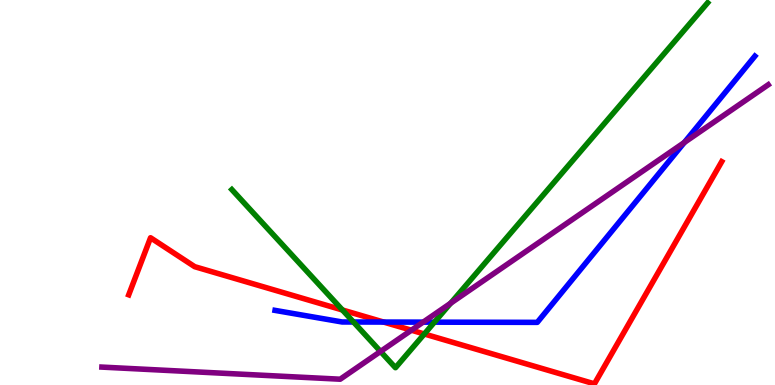[{'lines': ['blue', 'red'], 'intersections': [{'x': 4.95, 'y': 1.63}]}, {'lines': ['green', 'red'], 'intersections': [{'x': 4.42, 'y': 1.95}, {'x': 5.48, 'y': 1.32}]}, {'lines': ['purple', 'red'], 'intersections': [{'x': 5.31, 'y': 1.42}]}, {'lines': ['blue', 'green'], 'intersections': [{'x': 4.56, 'y': 1.64}, {'x': 5.61, 'y': 1.63}]}, {'lines': ['blue', 'purple'], 'intersections': [{'x': 5.46, 'y': 1.63}, {'x': 8.83, 'y': 6.3}]}, {'lines': ['green', 'purple'], 'intersections': [{'x': 4.91, 'y': 0.871}, {'x': 5.81, 'y': 2.12}]}]